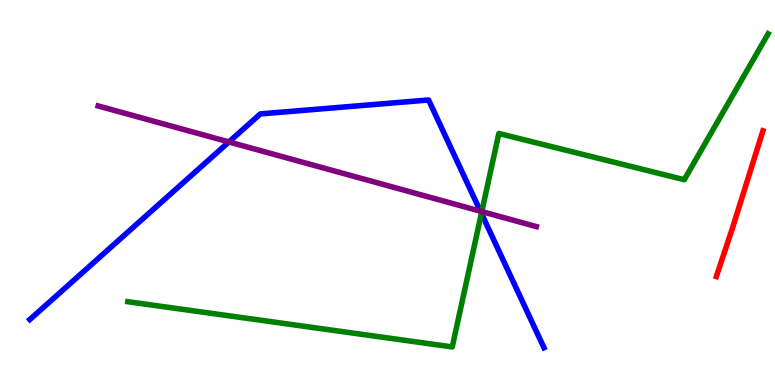[{'lines': ['blue', 'red'], 'intersections': []}, {'lines': ['green', 'red'], 'intersections': []}, {'lines': ['purple', 'red'], 'intersections': []}, {'lines': ['blue', 'green'], 'intersections': [{'x': 6.21, 'y': 4.46}]}, {'lines': ['blue', 'purple'], 'intersections': [{'x': 2.95, 'y': 6.31}, {'x': 6.2, 'y': 4.51}]}, {'lines': ['green', 'purple'], 'intersections': [{'x': 6.22, 'y': 4.5}]}]